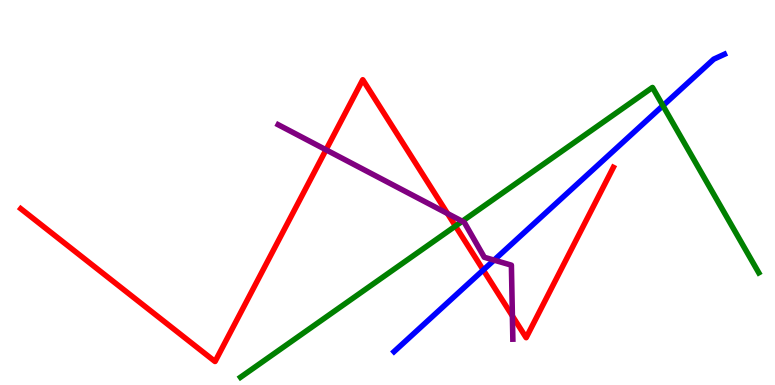[{'lines': ['blue', 'red'], 'intersections': [{'x': 6.24, 'y': 2.99}]}, {'lines': ['green', 'red'], 'intersections': [{'x': 5.88, 'y': 4.13}]}, {'lines': ['purple', 'red'], 'intersections': [{'x': 4.21, 'y': 6.11}, {'x': 5.77, 'y': 4.45}, {'x': 6.61, 'y': 1.79}]}, {'lines': ['blue', 'green'], 'intersections': [{'x': 8.55, 'y': 7.26}]}, {'lines': ['blue', 'purple'], 'intersections': [{'x': 6.38, 'y': 3.24}]}, {'lines': ['green', 'purple'], 'intersections': [{'x': 5.96, 'y': 4.25}]}]